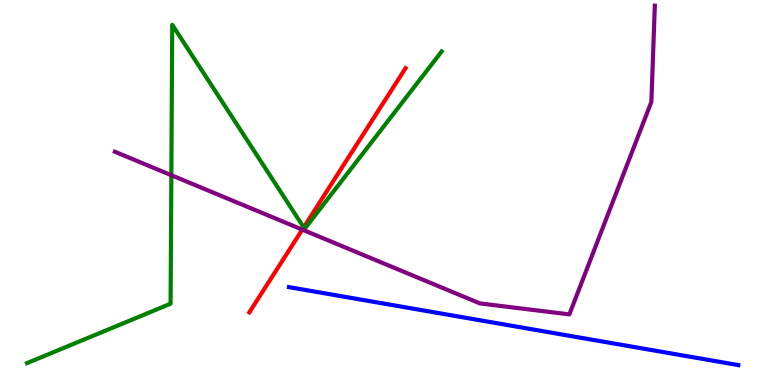[{'lines': ['blue', 'red'], 'intersections': []}, {'lines': ['green', 'red'], 'intersections': [{'x': 3.92, 'y': 4.09}]}, {'lines': ['purple', 'red'], 'intersections': [{'x': 3.9, 'y': 4.04}]}, {'lines': ['blue', 'green'], 'intersections': []}, {'lines': ['blue', 'purple'], 'intersections': []}, {'lines': ['green', 'purple'], 'intersections': [{'x': 2.21, 'y': 5.45}]}]